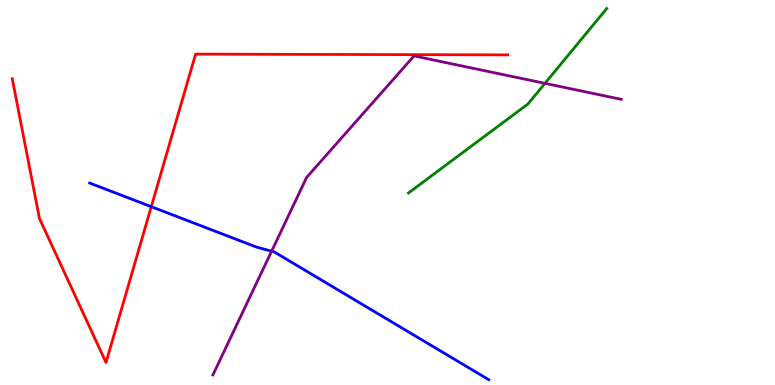[{'lines': ['blue', 'red'], 'intersections': [{'x': 1.95, 'y': 4.63}]}, {'lines': ['green', 'red'], 'intersections': []}, {'lines': ['purple', 'red'], 'intersections': []}, {'lines': ['blue', 'green'], 'intersections': []}, {'lines': ['blue', 'purple'], 'intersections': [{'x': 3.5, 'y': 3.48}]}, {'lines': ['green', 'purple'], 'intersections': [{'x': 7.03, 'y': 7.83}]}]